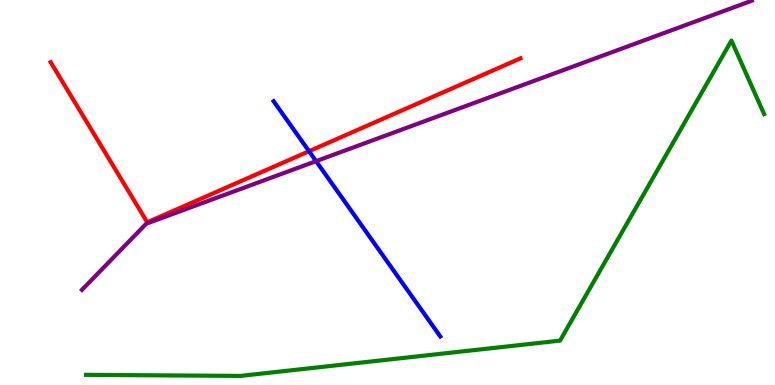[{'lines': ['blue', 'red'], 'intersections': [{'x': 3.99, 'y': 6.07}]}, {'lines': ['green', 'red'], 'intersections': []}, {'lines': ['purple', 'red'], 'intersections': []}, {'lines': ['blue', 'green'], 'intersections': []}, {'lines': ['blue', 'purple'], 'intersections': [{'x': 4.08, 'y': 5.81}]}, {'lines': ['green', 'purple'], 'intersections': []}]